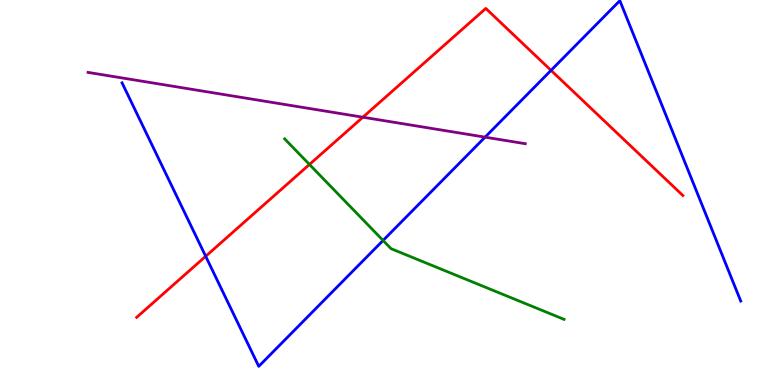[{'lines': ['blue', 'red'], 'intersections': [{'x': 2.65, 'y': 3.34}, {'x': 7.11, 'y': 8.17}]}, {'lines': ['green', 'red'], 'intersections': [{'x': 3.99, 'y': 5.73}]}, {'lines': ['purple', 'red'], 'intersections': [{'x': 4.68, 'y': 6.96}]}, {'lines': ['blue', 'green'], 'intersections': [{'x': 4.94, 'y': 3.75}]}, {'lines': ['blue', 'purple'], 'intersections': [{'x': 6.26, 'y': 6.44}]}, {'lines': ['green', 'purple'], 'intersections': []}]